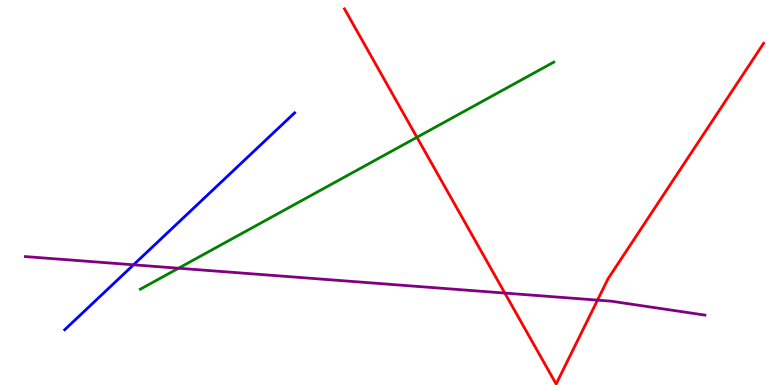[{'lines': ['blue', 'red'], 'intersections': []}, {'lines': ['green', 'red'], 'intersections': [{'x': 5.38, 'y': 6.43}]}, {'lines': ['purple', 'red'], 'intersections': [{'x': 6.51, 'y': 2.39}, {'x': 7.71, 'y': 2.2}]}, {'lines': ['blue', 'green'], 'intersections': []}, {'lines': ['blue', 'purple'], 'intersections': [{'x': 1.72, 'y': 3.12}]}, {'lines': ['green', 'purple'], 'intersections': [{'x': 2.3, 'y': 3.03}]}]